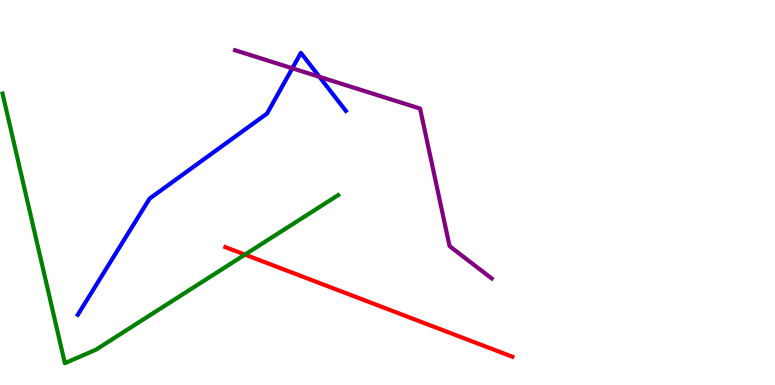[{'lines': ['blue', 'red'], 'intersections': []}, {'lines': ['green', 'red'], 'intersections': [{'x': 3.16, 'y': 3.39}]}, {'lines': ['purple', 'red'], 'intersections': []}, {'lines': ['blue', 'green'], 'intersections': []}, {'lines': ['blue', 'purple'], 'intersections': [{'x': 3.77, 'y': 8.23}, {'x': 4.12, 'y': 8.0}]}, {'lines': ['green', 'purple'], 'intersections': []}]